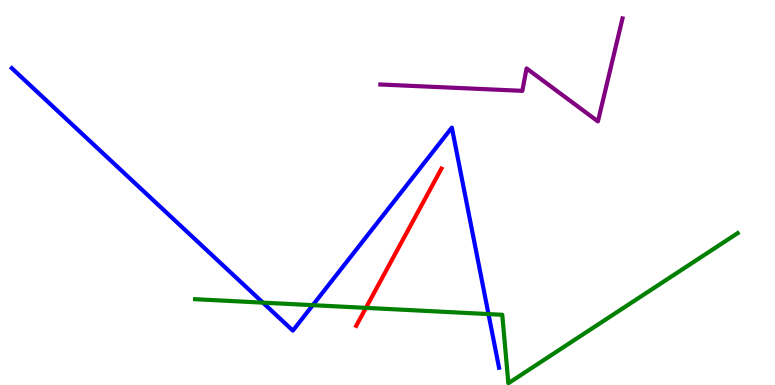[{'lines': ['blue', 'red'], 'intersections': []}, {'lines': ['green', 'red'], 'intersections': [{'x': 4.72, 'y': 2.0}]}, {'lines': ['purple', 'red'], 'intersections': []}, {'lines': ['blue', 'green'], 'intersections': [{'x': 3.39, 'y': 2.14}, {'x': 4.04, 'y': 2.07}, {'x': 6.3, 'y': 1.84}]}, {'lines': ['blue', 'purple'], 'intersections': []}, {'lines': ['green', 'purple'], 'intersections': []}]